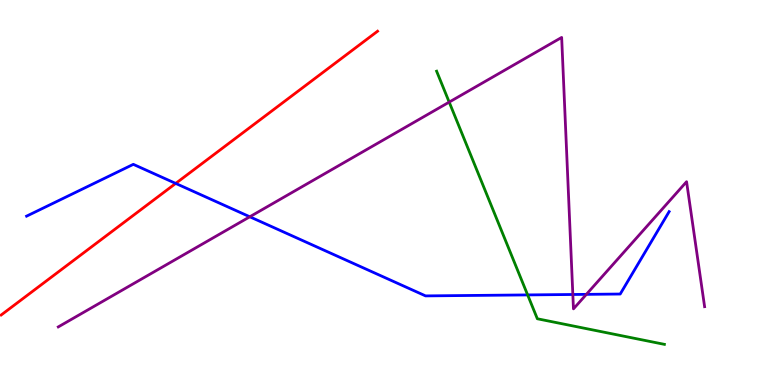[{'lines': ['blue', 'red'], 'intersections': [{'x': 2.27, 'y': 5.24}]}, {'lines': ['green', 'red'], 'intersections': []}, {'lines': ['purple', 'red'], 'intersections': []}, {'lines': ['blue', 'green'], 'intersections': [{'x': 6.81, 'y': 2.34}]}, {'lines': ['blue', 'purple'], 'intersections': [{'x': 3.22, 'y': 4.37}, {'x': 7.39, 'y': 2.35}, {'x': 7.57, 'y': 2.35}]}, {'lines': ['green', 'purple'], 'intersections': [{'x': 5.8, 'y': 7.35}]}]